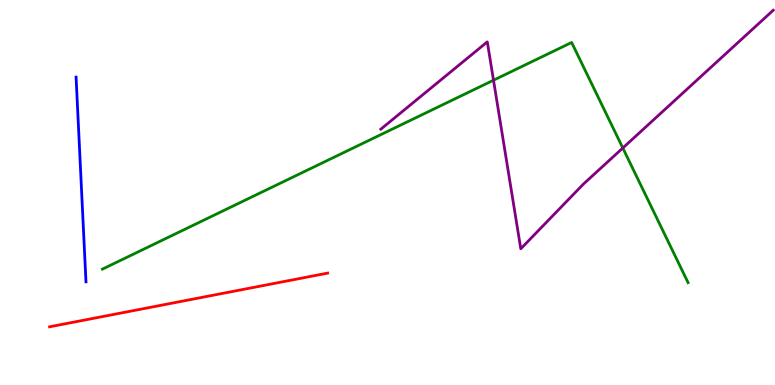[{'lines': ['blue', 'red'], 'intersections': []}, {'lines': ['green', 'red'], 'intersections': []}, {'lines': ['purple', 'red'], 'intersections': []}, {'lines': ['blue', 'green'], 'intersections': []}, {'lines': ['blue', 'purple'], 'intersections': []}, {'lines': ['green', 'purple'], 'intersections': [{'x': 6.37, 'y': 7.92}, {'x': 8.04, 'y': 6.16}]}]